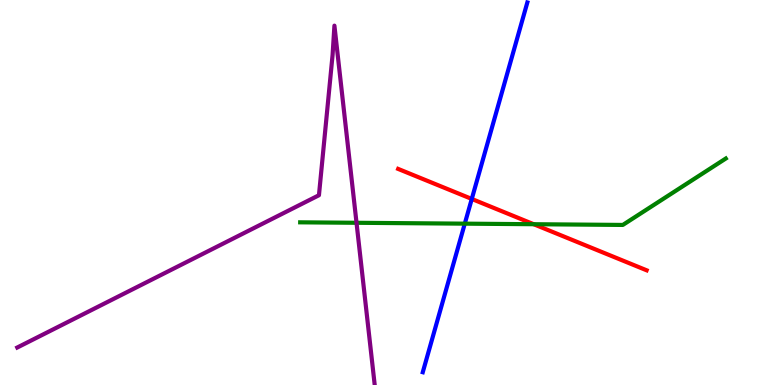[{'lines': ['blue', 'red'], 'intersections': [{'x': 6.09, 'y': 4.83}]}, {'lines': ['green', 'red'], 'intersections': [{'x': 6.89, 'y': 4.18}]}, {'lines': ['purple', 'red'], 'intersections': []}, {'lines': ['blue', 'green'], 'intersections': [{'x': 6.0, 'y': 4.19}]}, {'lines': ['blue', 'purple'], 'intersections': []}, {'lines': ['green', 'purple'], 'intersections': [{'x': 4.6, 'y': 4.21}]}]